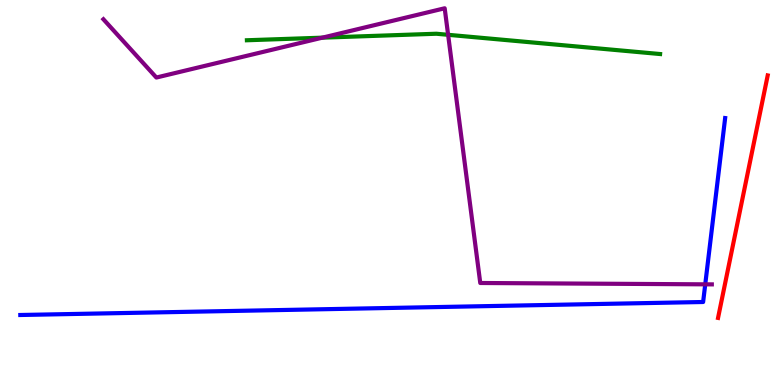[{'lines': ['blue', 'red'], 'intersections': []}, {'lines': ['green', 'red'], 'intersections': []}, {'lines': ['purple', 'red'], 'intersections': []}, {'lines': ['blue', 'green'], 'intersections': []}, {'lines': ['blue', 'purple'], 'intersections': [{'x': 9.1, 'y': 2.61}]}, {'lines': ['green', 'purple'], 'intersections': [{'x': 4.16, 'y': 9.02}, {'x': 5.78, 'y': 9.1}]}]